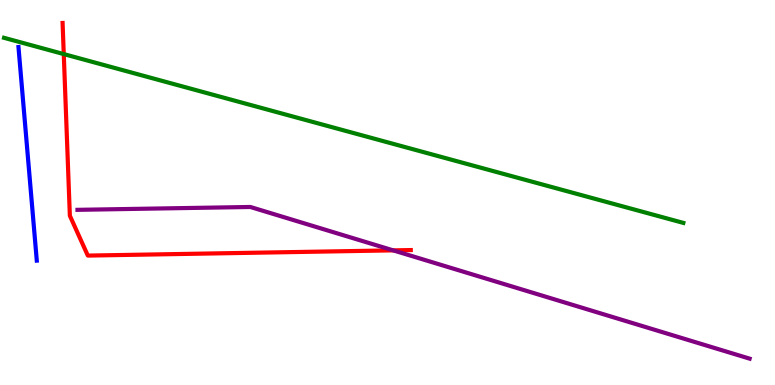[{'lines': ['blue', 'red'], 'intersections': []}, {'lines': ['green', 'red'], 'intersections': [{'x': 0.823, 'y': 8.6}]}, {'lines': ['purple', 'red'], 'intersections': [{'x': 5.07, 'y': 3.5}]}, {'lines': ['blue', 'green'], 'intersections': []}, {'lines': ['blue', 'purple'], 'intersections': []}, {'lines': ['green', 'purple'], 'intersections': []}]